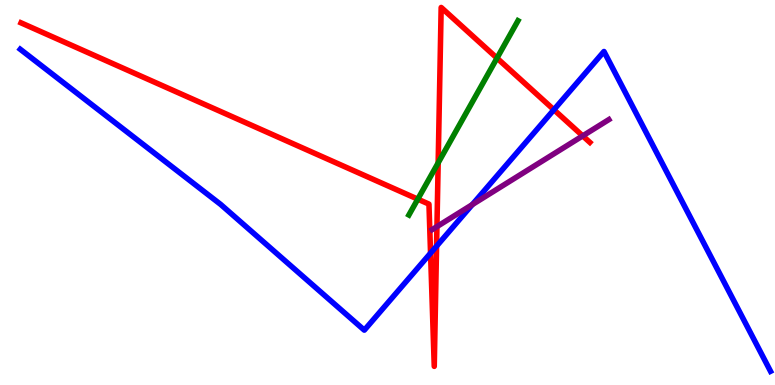[{'lines': ['blue', 'red'], 'intersections': [{'x': 5.56, 'y': 3.42}, {'x': 5.63, 'y': 3.61}, {'x': 7.15, 'y': 7.15}]}, {'lines': ['green', 'red'], 'intersections': [{'x': 5.39, 'y': 4.83}, {'x': 5.65, 'y': 5.77}, {'x': 6.41, 'y': 8.49}]}, {'lines': ['purple', 'red'], 'intersections': [{'x': 5.64, 'y': 4.11}, {'x': 7.52, 'y': 6.47}]}, {'lines': ['blue', 'green'], 'intersections': []}, {'lines': ['blue', 'purple'], 'intersections': [{'x': 6.09, 'y': 4.69}]}, {'lines': ['green', 'purple'], 'intersections': []}]